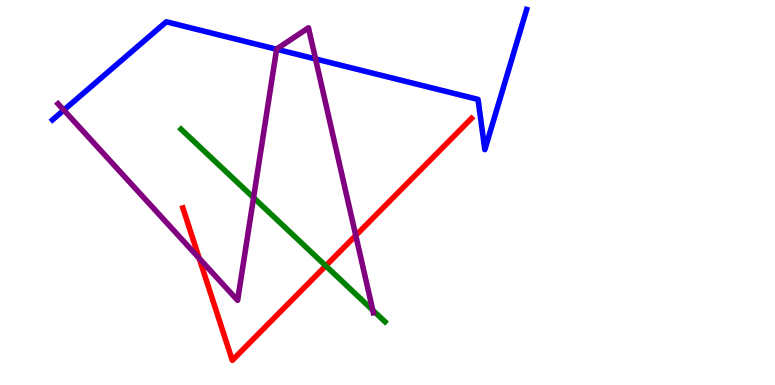[{'lines': ['blue', 'red'], 'intersections': []}, {'lines': ['green', 'red'], 'intersections': [{'x': 4.2, 'y': 3.1}]}, {'lines': ['purple', 'red'], 'intersections': [{'x': 2.57, 'y': 3.29}, {'x': 4.59, 'y': 3.88}]}, {'lines': ['blue', 'green'], 'intersections': []}, {'lines': ['blue', 'purple'], 'intersections': [{'x': 0.823, 'y': 7.14}, {'x': 3.57, 'y': 8.72}, {'x': 4.07, 'y': 8.47}]}, {'lines': ['green', 'purple'], 'intersections': [{'x': 3.27, 'y': 4.87}, {'x': 4.81, 'y': 1.94}]}]